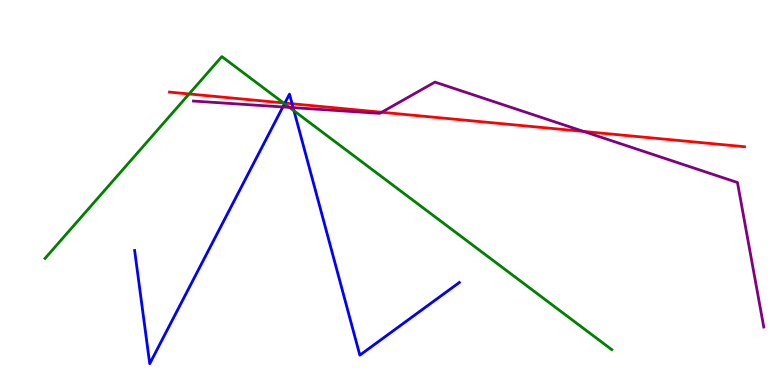[{'lines': ['blue', 'red'], 'intersections': [{'x': 3.68, 'y': 7.32}, {'x': 3.77, 'y': 7.31}]}, {'lines': ['green', 'red'], 'intersections': [{'x': 2.44, 'y': 7.56}, {'x': 3.66, 'y': 7.33}]}, {'lines': ['purple', 'red'], 'intersections': [{'x': 4.92, 'y': 7.08}, {'x': 7.53, 'y': 6.59}]}, {'lines': ['blue', 'green'], 'intersections': [{'x': 3.67, 'y': 7.31}, {'x': 3.79, 'y': 7.12}]}, {'lines': ['blue', 'purple'], 'intersections': [{'x': 3.65, 'y': 7.22}, {'x': 3.78, 'y': 7.2}]}, {'lines': ['green', 'purple'], 'intersections': [{'x': 3.73, 'y': 7.21}]}]